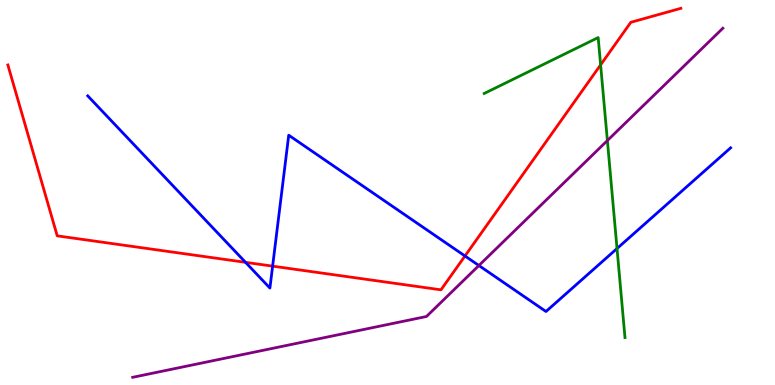[{'lines': ['blue', 'red'], 'intersections': [{'x': 3.17, 'y': 3.19}, {'x': 3.52, 'y': 3.09}, {'x': 6.0, 'y': 3.35}]}, {'lines': ['green', 'red'], 'intersections': [{'x': 7.75, 'y': 8.32}]}, {'lines': ['purple', 'red'], 'intersections': []}, {'lines': ['blue', 'green'], 'intersections': [{'x': 7.96, 'y': 3.54}]}, {'lines': ['blue', 'purple'], 'intersections': [{'x': 6.18, 'y': 3.1}]}, {'lines': ['green', 'purple'], 'intersections': [{'x': 7.84, 'y': 6.35}]}]